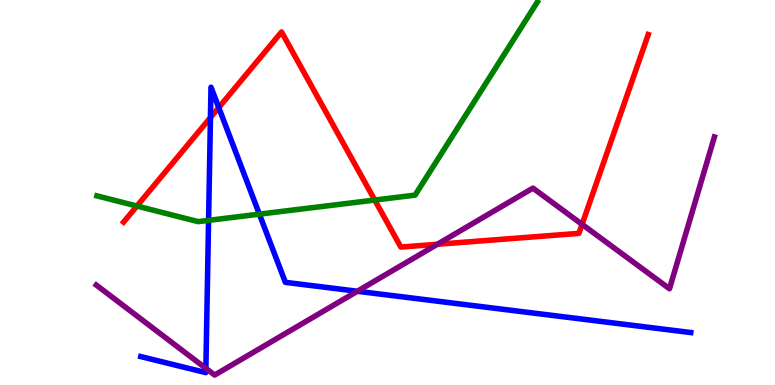[{'lines': ['blue', 'red'], 'intersections': [{'x': 2.72, 'y': 6.95}, {'x': 2.82, 'y': 7.21}]}, {'lines': ['green', 'red'], 'intersections': [{'x': 1.77, 'y': 4.65}, {'x': 4.84, 'y': 4.8}]}, {'lines': ['purple', 'red'], 'intersections': [{'x': 5.64, 'y': 3.66}, {'x': 7.51, 'y': 4.17}]}, {'lines': ['blue', 'green'], 'intersections': [{'x': 2.69, 'y': 4.28}, {'x': 3.35, 'y': 4.44}]}, {'lines': ['blue', 'purple'], 'intersections': [{'x': 2.66, 'y': 0.432}, {'x': 4.61, 'y': 2.43}]}, {'lines': ['green', 'purple'], 'intersections': []}]